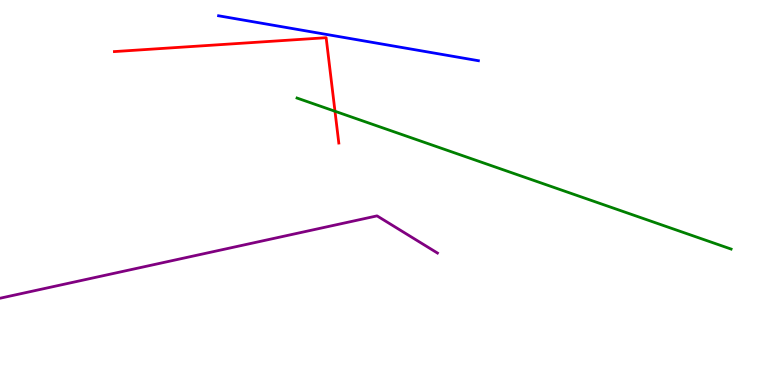[{'lines': ['blue', 'red'], 'intersections': []}, {'lines': ['green', 'red'], 'intersections': [{'x': 4.32, 'y': 7.11}]}, {'lines': ['purple', 'red'], 'intersections': []}, {'lines': ['blue', 'green'], 'intersections': []}, {'lines': ['blue', 'purple'], 'intersections': []}, {'lines': ['green', 'purple'], 'intersections': []}]